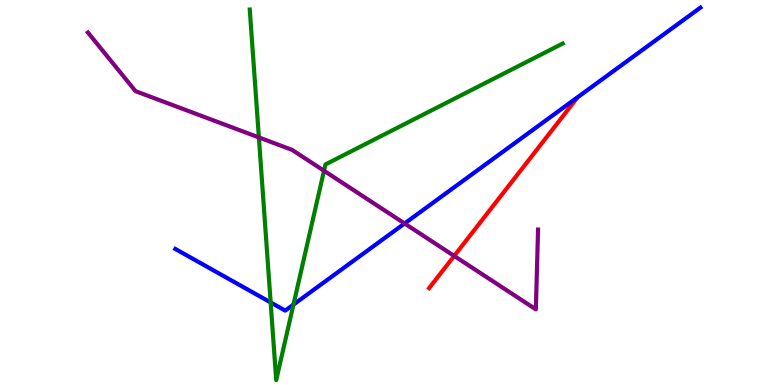[{'lines': ['blue', 'red'], 'intersections': []}, {'lines': ['green', 'red'], 'intersections': []}, {'lines': ['purple', 'red'], 'intersections': [{'x': 5.86, 'y': 3.35}]}, {'lines': ['blue', 'green'], 'intersections': [{'x': 3.49, 'y': 2.14}, {'x': 3.79, 'y': 2.09}]}, {'lines': ['blue', 'purple'], 'intersections': [{'x': 5.22, 'y': 4.2}]}, {'lines': ['green', 'purple'], 'intersections': [{'x': 3.34, 'y': 6.43}, {'x': 4.18, 'y': 5.56}]}]